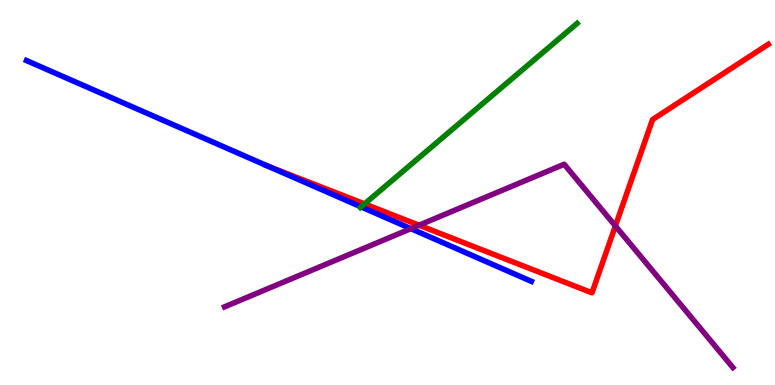[{'lines': ['blue', 'red'], 'intersections': [{'x': 3.46, 'y': 5.68}]}, {'lines': ['green', 'red'], 'intersections': [{'x': 4.7, 'y': 4.7}]}, {'lines': ['purple', 'red'], 'intersections': [{'x': 5.41, 'y': 4.15}, {'x': 7.94, 'y': 4.13}]}, {'lines': ['blue', 'green'], 'intersections': [{'x': 4.66, 'y': 4.63}]}, {'lines': ['blue', 'purple'], 'intersections': [{'x': 5.3, 'y': 4.06}]}, {'lines': ['green', 'purple'], 'intersections': []}]